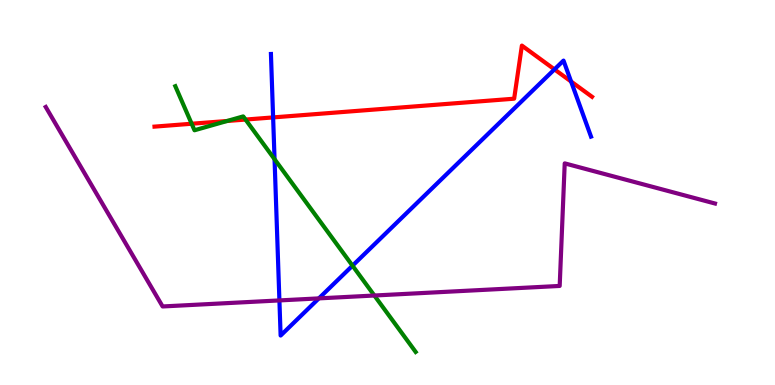[{'lines': ['blue', 'red'], 'intersections': [{'x': 3.52, 'y': 6.95}, {'x': 7.15, 'y': 8.2}, {'x': 7.37, 'y': 7.88}]}, {'lines': ['green', 'red'], 'intersections': [{'x': 2.47, 'y': 6.79}, {'x': 2.93, 'y': 6.86}, {'x': 3.17, 'y': 6.89}]}, {'lines': ['purple', 'red'], 'intersections': []}, {'lines': ['blue', 'green'], 'intersections': [{'x': 3.54, 'y': 5.86}, {'x': 4.55, 'y': 3.1}]}, {'lines': ['blue', 'purple'], 'intersections': [{'x': 3.61, 'y': 2.2}, {'x': 4.11, 'y': 2.25}]}, {'lines': ['green', 'purple'], 'intersections': [{'x': 4.83, 'y': 2.32}]}]